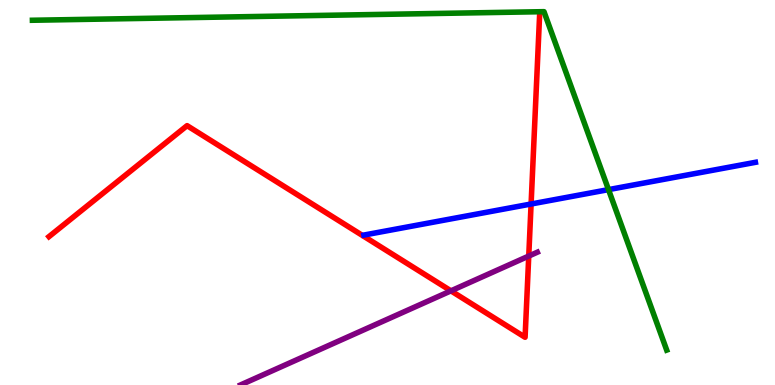[{'lines': ['blue', 'red'], 'intersections': [{'x': 6.85, 'y': 4.7}]}, {'lines': ['green', 'red'], 'intersections': []}, {'lines': ['purple', 'red'], 'intersections': [{'x': 5.82, 'y': 2.45}, {'x': 6.82, 'y': 3.35}]}, {'lines': ['blue', 'green'], 'intersections': [{'x': 7.85, 'y': 5.07}]}, {'lines': ['blue', 'purple'], 'intersections': []}, {'lines': ['green', 'purple'], 'intersections': []}]